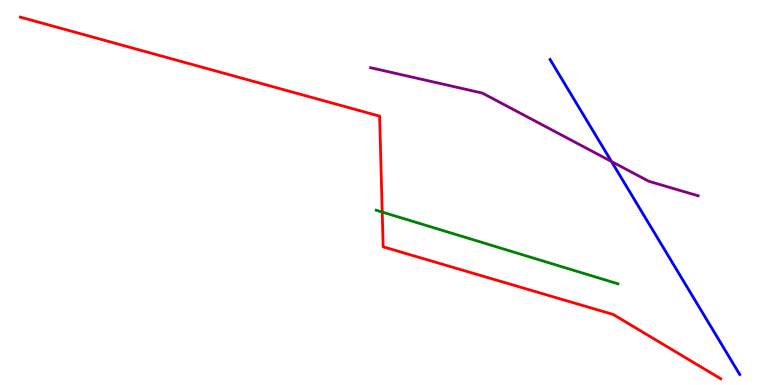[{'lines': ['blue', 'red'], 'intersections': []}, {'lines': ['green', 'red'], 'intersections': [{'x': 4.93, 'y': 4.49}]}, {'lines': ['purple', 'red'], 'intersections': []}, {'lines': ['blue', 'green'], 'intersections': []}, {'lines': ['blue', 'purple'], 'intersections': [{'x': 7.89, 'y': 5.8}]}, {'lines': ['green', 'purple'], 'intersections': []}]